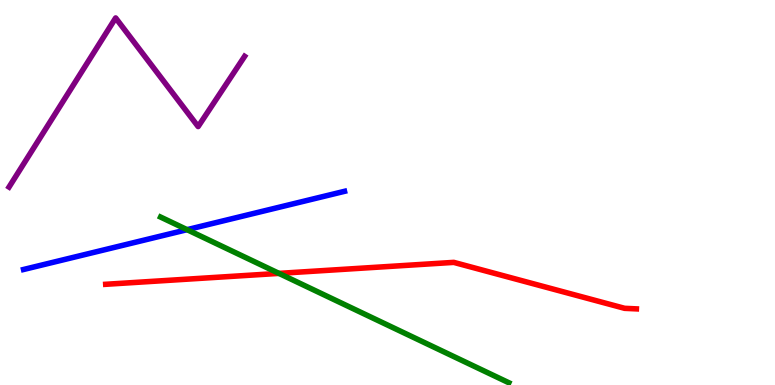[{'lines': ['blue', 'red'], 'intersections': []}, {'lines': ['green', 'red'], 'intersections': [{'x': 3.6, 'y': 2.9}]}, {'lines': ['purple', 'red'], 'intersections': []}, {'lines': ['blue', 'green'], 'intersections': [{'x': 2.41, 'y': 4.03}]}, {'lines': ['blue', 'purple'], 'intersections': []}, {'lines': ['green', 'purple'], 'intersections': []}]